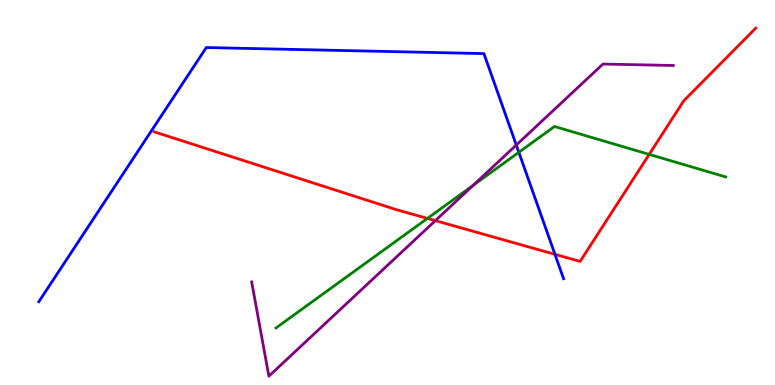[{'lines': ['blue', 'red'], 'intersections': [{'x': 7.16, 'y': 3.39}]}, {'lines': ['green', 'red'], 'intersections': [{'x': 5.52, 'y': 4.33}, {'x': 8.38, 'y': 5.99}]}, {'lines': ['purple', 'red'], 'intersections': [{'x': 5.62, 'y': 4.27}]}, {'lines': ['blue', 'green'], 'intersections': [{'x': 6.69, 'y': 6.04}]}, {'lines': ['blue', 'purple'], 'intersections': [{'x': 6.66, 'y': 6.23}]}, {'lines': ['green', 'purple'], 'intersections': [{'x': 6.1, 'y': 5.19}]}]